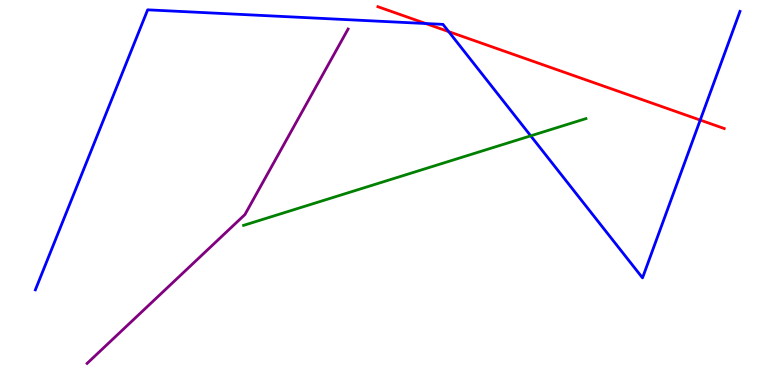[{'lines': ['blue', 'red'], 'intersections': [{'x': 5.49, 'y': 9.39}, {'x': 5.79, 'y': 9.18}, {'x': 9.04, 'y': 6.88}]}, {'lines': ['green', 'red'], 'intersections': []}, {'lines': ['purple', 'red'], 'intersections': []}, {'lines': ['blue', 'green'], 'intersections': [{'x': 6.85, 'y': 6.47}]}, {'lines': ['blue', 'purple'], 'intersections': []}, {'lines': ['green', 'purple'], 'intersections': []}]